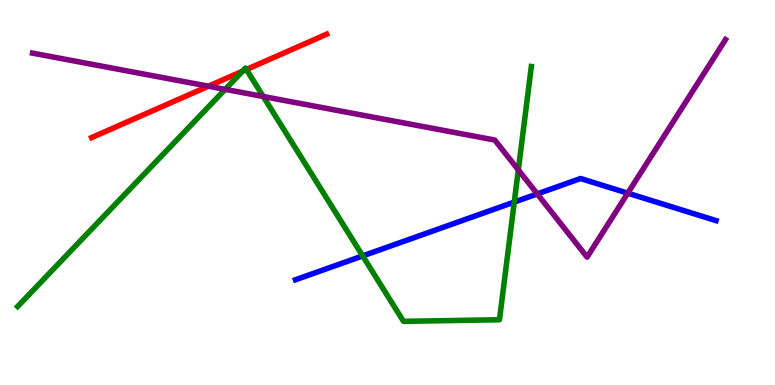[{'lines': ['blue', 'red'], 'intersections': []}, {'lines': ['green', 'red'], 'intersections': [{'x': 3.13, 'y': 8.15}, {'x': 3.18, 'y': 8.19}]}, {'lines': ['purple', 'red'], 'intersections': [{'x': 2.69, 'y': 7.76}]}, {'lines': ['blue', 'green'], 'intersections': [{'x': 4.68, 'y': 3.35}, {'x': 6.64, 'y': 4.75}]}, {'lines': ['blue', 'purple'], 'intersections': [{'x': 6.93, 'y': 4.96}, {'x': 8.1, 'y': 4.98}]}, {'lines': ['green', 'purple'], 'intersections': [{'x': 2.91, 'y': 7.68}, {'x': 3.4, 'y': 7.49}, {'x': 6.69, 'y': 5.59}]}]